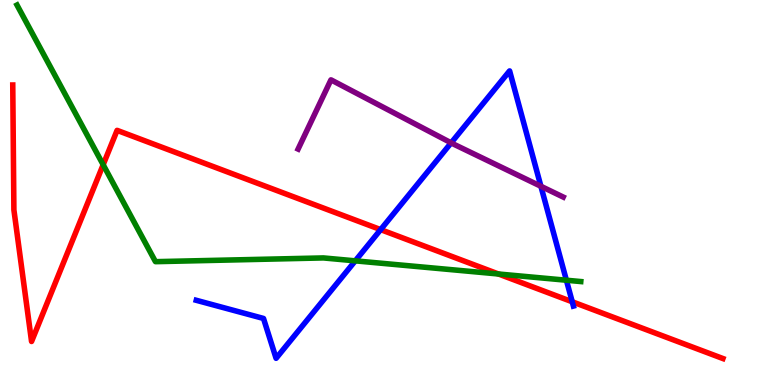[{'lines': ['blue', 'red'], 'intersections': [{'x': 4.91, 'y': 4.04}, {'x': 7.38, 'y': 2.16}]}, {'lines': ['green', 'red'], 'intersections': [{'x': 1.33, 'y': 5.72}, {'x': 6.43, 'y': 2.88}]}, {'lines': ['purple', 'red'], 'intersections': []}, {'lines': ['blue', 'green'], 'intersections': [{'x': 4.58, 'y': 3.22}, {'x': 7.31, 'y': 2.72}]}, {'lines': ['blue', 'purple'], 'intersections': [{'x': 5.82, 'y': 6.29}, {'x': 6.98, 'y': 5.16}]}, {'lines': ['green', 'purple'], 'intersections': []}]